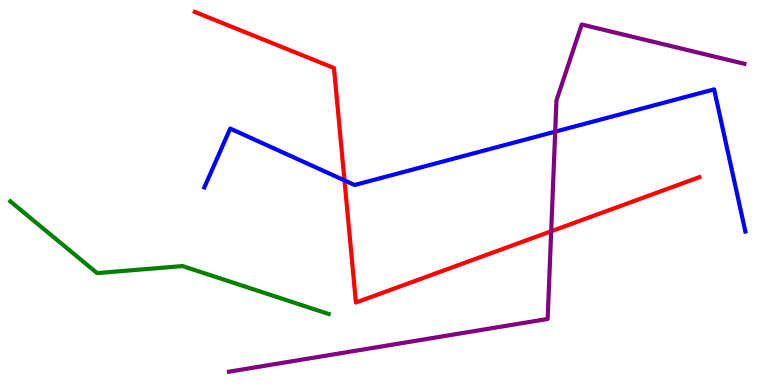[{'lines': ['blue', 'red'], 'intersections': [{'x': 4.44, 'y': 5.31}]}, {'lines': ['green', 'red'], 'intersections': []}, {'lines': ['purple', 'red'], 'intersections': [{'x': 7.11, 'y': 3.99}]}, {'lines': ['blue', 'green'], 'intersections': []}, {'lines': ['blue', 'purple'], 'intersections': [{'x': 7.16, 'y': 6.58}]}, {'lines': ['green', 'purple'], 'intersections': []}]